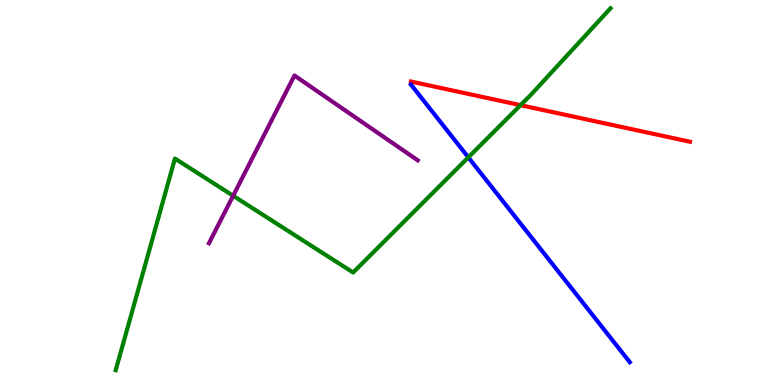[{'lines': ['blue', 'red'], 'intersections': []}, {'lines': ['green', 'red'], 'intersections': [{'x': 6.72, 'y': 7.27}]}, {'lines': ['purple', 'red'], 'intersections': []}, {'lines': ['blue', 'green'], 'intersections': [{'x': 6.04, 'y': 5.91}]}, {'lines': ['blue', 'purple'], 'intersections': []}, {'lines': ['green', 'purple'], 'intersections': [{'x': 3.01, 'y': 4.91}]}]